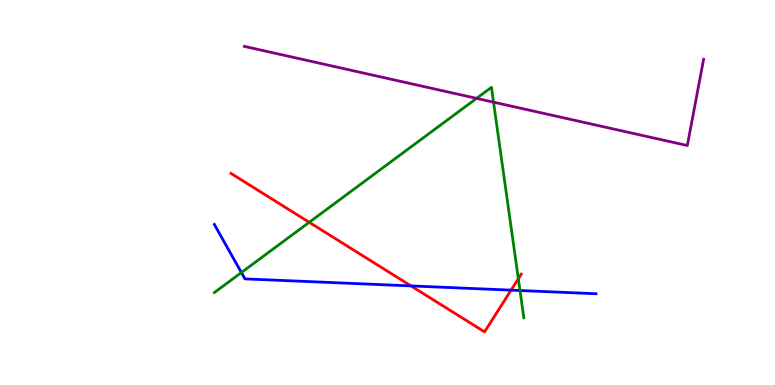[{'lines': ['blue', 'red'], 'intersections': [{'x': 5.3, 'y': 2.57}, {'x': 6.59, 'y': 2.46}]}, {'lines': ['green', 'red'], 'intersections': [{'x': 3.99, 'y': 4.23}, {'x': 6.69, 'y': 2.76}]}, {'lines': ['purple', 'red'], 'intersections': []}, {'lines': ['blue', 'green'], 'intersections': [{'x': 3.11, 'y': 2.92}, {'x': 6.71, 'y': 2.45}]}, {'lines': ['blue', 'purple'], 'intersections': []}, {'lines': ['green', 'purple'], 'intersections': [{'x': 6.15, 'y': 7.45}, {'x': 6.37, 'y': 7.35}]}]